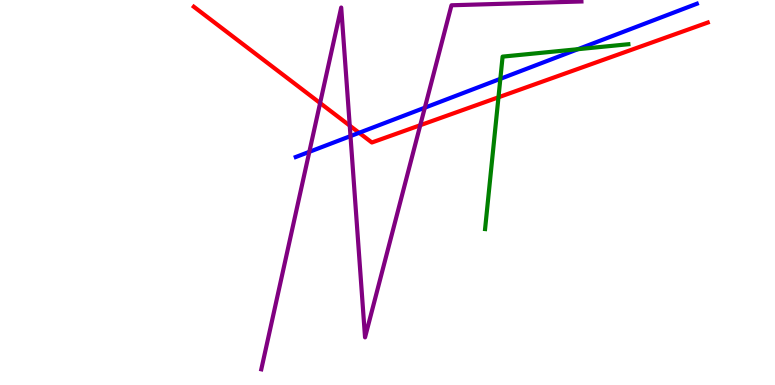[{'lines': ['blue', 'red'], 'intersections': [{'x': 4.63, 'y': 6.55}]}, {'lines': ['green', 'red'], 'intersections': [{'x': 6.43, 'y': 7.47}]}, {'lines': ['purple', 'red'], 'intersections': [{'x': 4.13, 'y': 7.32}, {'x': 4.51, 'y': 6.74}, {'x': 5.42, 'y': 6.75}]}, {'lines': ['blue', 'green'], 'intersections': [{'x': 6.46, 'y': 7.95}, {'x': 7.46, 'y': 8.72}]}, {'lines': ['blue', 'purple'], 'intersections': [{'x': 3.99, 'y': 6.06}, {'x': 4.52, 'y': 6.47}, {'x': 5.48, 'y': 7.2}]}, {'lines': ['green', 'purple'], 'intersections': []}]